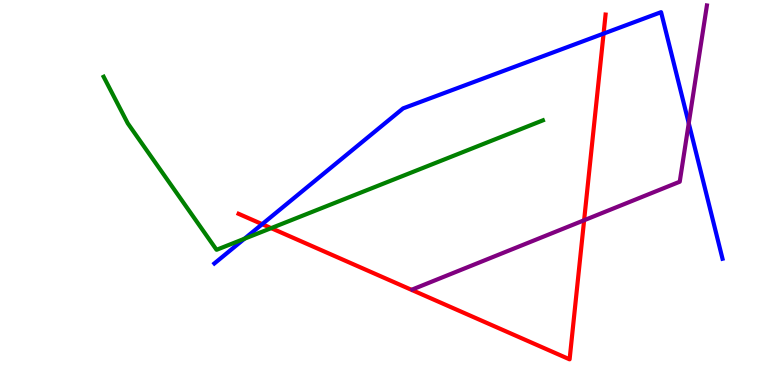[{'lines': ['blue', 'red'], 'intersections': [{'x': 3.38, 'y': 4.18}, {'x': 7.79, 'y': 9.13}]}, {'lines': ['green', 'red'], 'intersections': [{'x': 3.5, 'y': 4.07}]}, {'lines': ['purple', 'red'], 'intersections': [{'x': 7.54, 'y': 4.28}]}, {'lines': ['blue', 'green'], 'intersections': [{'x': 3.15, 'y': 3.8}]}, {'lines': ['blue', 'purple'], 'intersections': [{'x': 8.89, 'y': 6.8}]}, {'lines': ['green', 'purple'], 'intersections': []}]